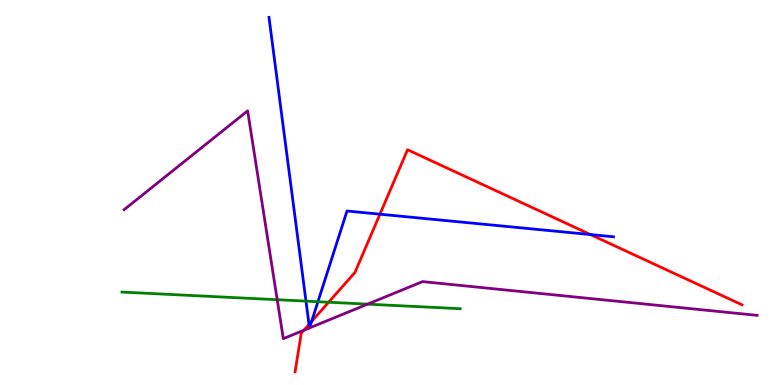[{'lines': ['blue', 'red'], 'intersections': [{'x': 3.99, 'y': 1.57}, {'x': 4.02, 'y': 1.65}, {'x': 4.9, 'y': 4.44}, {'x': 7.62, 'y': 3.91}]}, {'lines': ['green', 'red'], 'intersections': [{'x': 4.24, 'y': 2.15}]}, {'lines': ['purple', 'red'], 'intersections': [{'x': 3.92, 'y': 1.42}]}, {'lines': ['blue', 'green'], 'intersections': [{'x': 3.95, 'y': 2.18}, {'x': 4.1, 'y': 2.16}]}, {'lines': ['blue', 'purple'], 'intersections': [{'x': 3.99, 'y': 1.48}, {'x': 3.99, 'y': 1.48}]}, {'lines': ['green', 'purple'], 'intersections': [{'x': 3.58, 'y': 2.22}, {'x': 4.74, 'y': 2.1}]}]